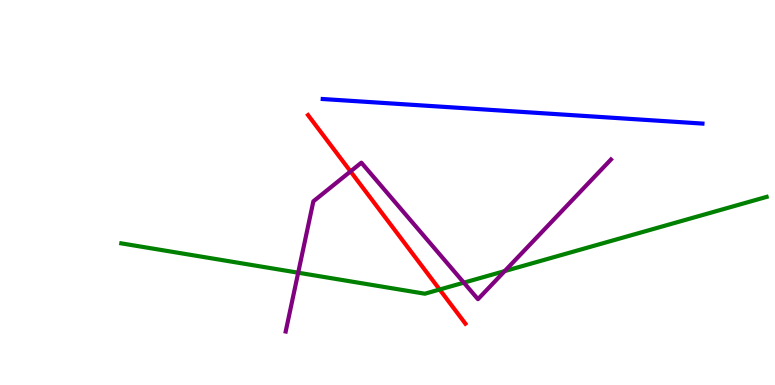[{'lines': ['blue', 'red'], 'intersections': []}, {'lines': ['green', 'red'], 'intersections': [{'x': 5.67, 'y': 2.48}]}, {'lines': ['purple', 'red'], 'intersections': [{'x': 4.52, 'y': 5.55}]}, {'lines': ['blue', 'green'], 'intersections': []}, {'lines': ['blue', 'purple'], 'intersections': []}, {'lines': ['green', 'purple'], 'intersections': [{'x': 3.85, 'y': 2.92}, {'x': 5.99, 'y': 2.66}, {'x': 6.51, 'y': 2.96}]}]